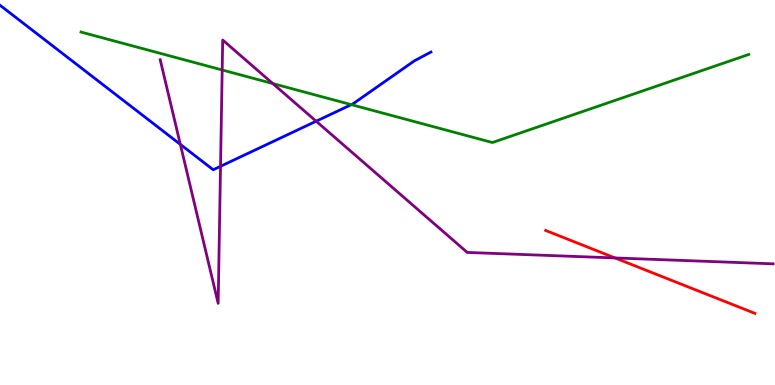[{'lines': ['blue', 'red'], 'intersections': []}, {'lines': ['green', 'red'], 'intersections': []}, {'lines': ['purple', 'red'], 'intersections': [{'x': 7.94, 'y': 3.3}]}, {'lines': ['blue', 'green'], 'intersections': [{'x': 4.53, 'y': 7.28}]}, {'lines': ['blue', 'purple'], 'intersections': [{'x': 2.33, 'y': 6.25}, {'x': 2.85, 'y': 5.68}, {'x': 4.08, 'y': 6.85}]}, {'lines': ['green', 'purple'], 'intersections': [{'x': 2.87, 'y': 8.18}, {'x': 3.52, 'y': 7.83}]}]